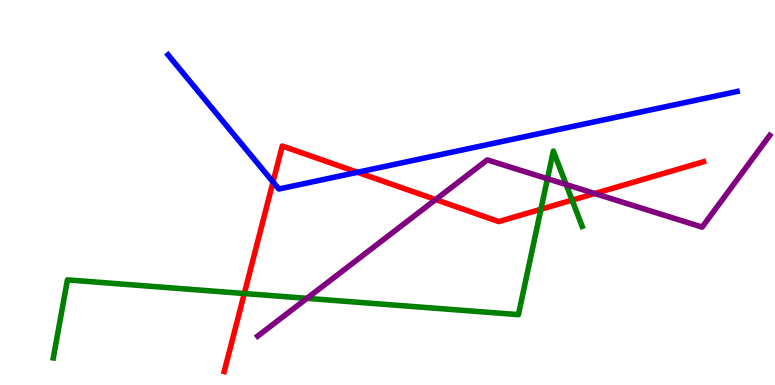[{'lines': ['blue', 'red'], 'intersections': [{'x': 3.52, 'y': 5.27}, {'x': 4.61, 'y': 5.53}]}, {'lines': ['green', 'red'], 'intersections': [{'x': 3.15, 'y': 2.38}, {'x': 6.98, 'y': 4.57}, {'x': 7.38, 'y': 4.8}]}, {'lines': ['purple', 'red'], 'intersections': [{'x': 5.62, 'y': 4.82}, {'x': 7.67, 'y': 4.97}]}, {'lines': ['blue', 'green'], 'intersections': []}, {'lines': ['blue', 'purple'], 'intersections': []}, {'lines': ['green', 'purple'], 'intersections': [{'x': 3.96, 'y': 2.25}, {'x': 7.06, 'y': 5.36}, {'x': 7.31, 'y': 5.21}]}]